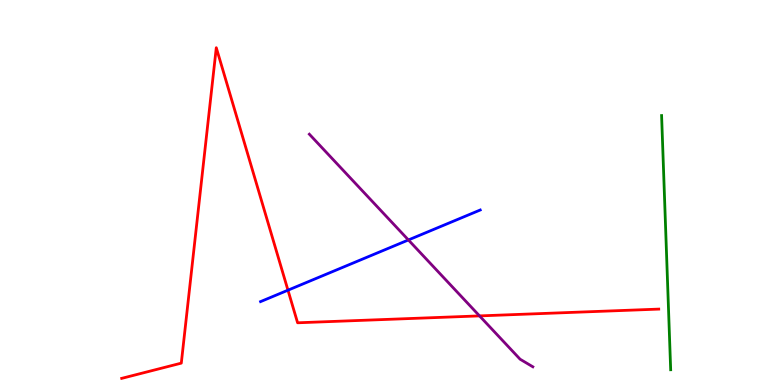[{'lines': ['blue', 'red'], 'intersections': [{'x': 3.72, 'y': 2.46}]}, {'lines': ['green', 'red'], 'intersections': []}, {'lines': ['purple', 'red'], 'intersections': [{'x': 6.19, 'y': 1.79}]}, {'lines': ['blue', 'green'], 'intersections': []}, {'lines': ['blue', 'purple'], 'intersections': [{'x': 5.27, 'y': 3.77}]}, {'lines': ['green', 'purple'], 'intersections': []}]